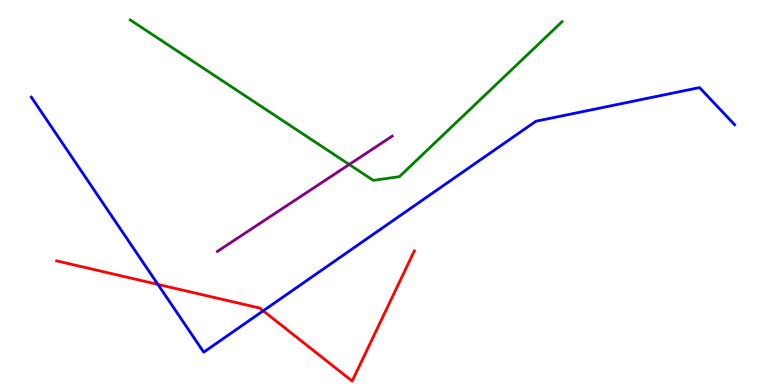[{'lines': ['blue', 'red'], 'intersections': [{'x': 2.04, 'y': 2.61}, {'x': 3.4, 'y': 1.93}]}, {'lines': ['green', 'red'], 'intersections': []}, {'lines': ['purple', 'red'], 'intersections': []}, {'lines': ['blue', 'green'], 'intersections': []}, {'lines': ['blue', 'purple'], 'intersections': []}, {'lines': ['green', 'purple'], 'intersections': [{'x': 4.51, 'y': 5.73}]}]